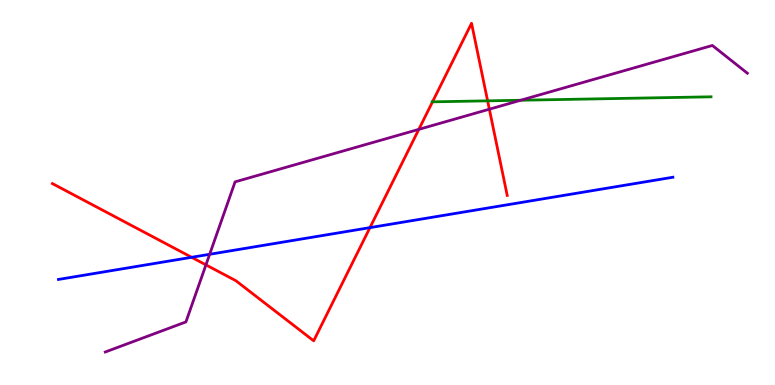[{'lines': ['blue', 'red'], 'intersections': [{'x': 2.47, 'y': 3.32}, {'x': 4.77, 'y': 4.09}]}, {'lines': ['green', 'red'], 'intersections': [{'x': 5.58, 'y': 7.35}, {'x': 6.29, 'y': 7.38}]}, {'lines': ['purple', 'red'], 'intersections': [{'x': 2.66, 'y': 3.12}, {'x': 5.4, 'y': 6.64}, {'x': 6.31, 'y': 7.16}]}, {'lines': ['blue', 'green'], 'intersections': []}, {'lines': ['blue', 'purple'], 'intersections': [{'x': 2.71, 'y': 3.39}]}, {'lines': ['green', 'purple'], 'intersections': [{'x': 6.72, 'y': 7.4}]}]